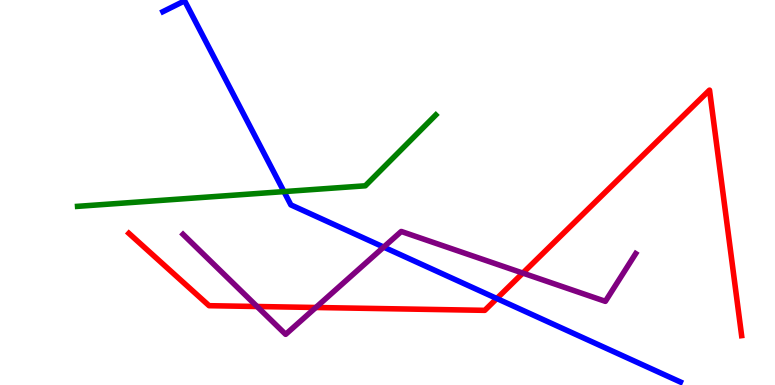[{'lines': ['blue', 'red'], 'intersections': [{'x': 6.41, 'y': 2.25}]}, {'lines': ['green', 'red'], 'intersections': []}, {'lines': ['purple', 'red'], 'intersections': [{'x': 3.32, 'y': 2.04}, {'x': 4.08, 'y': 2.01}, {'x': 6.75, 'y': 2.91}]}, {'lines': ['blue', 'green'], 'intersections': [{'x': 3.66, 'y': 5.02}]}, {'lines': ['blue', 'purple'], 'intersections': [{'x': 4.95, 'y': 3.58}]}, {'lines': ['green', 'purple'], 'intersections': []}]